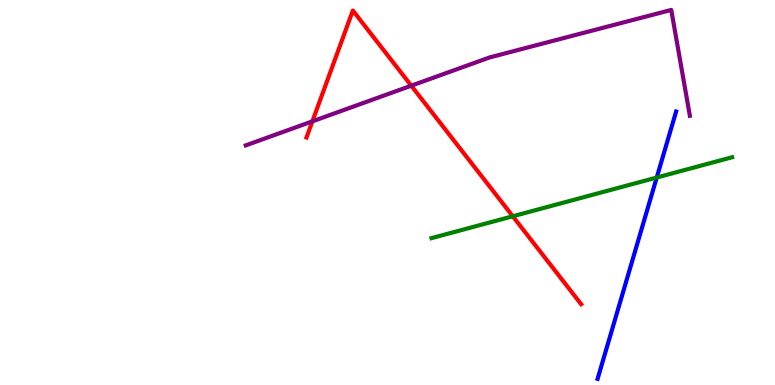[{'lines': ['blue', 'red'], 'intersections': []}, {'lines': ['green', 'red'], 'intersections': [{'x': 6.62, 'y': 4.38}]}, {'lines': ['purple', 'red'], 'intersections': [{'x': 4.03, 'y': 6.85}, {'x': 5.31, 'y': 7.77}]}, {'lines': ['blue', 'green'], 'intersections': [{'x': 8.47, 'y': 5.39}]}, {'lines': ['blue', 'purple'], 'intersections': []}, {'lines': ['green', 'purple'], 'intersections': []}]